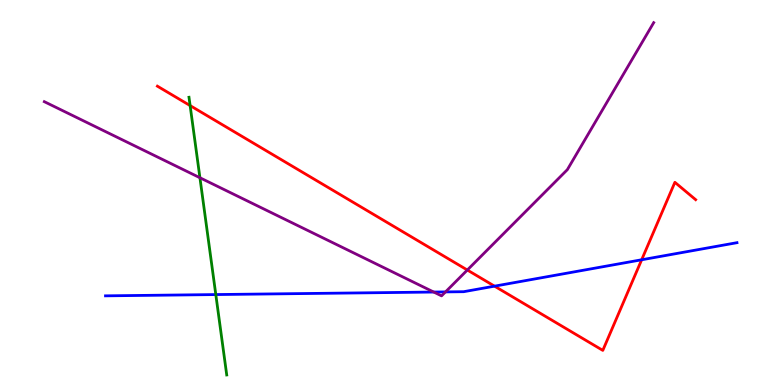[{'lines': ['blue', 'red'], 'intersections': [{'x': 6.38, 'y': 2.57}, {'x': 8.28, 'y': 3.25}]}, {'lines': ['green', 'red'], 'intersections': [{'x': 2.45, 'y': 7.26}]}, {'lines': ['purple', 'red'], 'intersections': [{'x': 6.03, 'y': 2.99}]}, {'lines': ['blue', 'green'], 'intersections': [{'x': 2.78, 'y': 2.35}]}, {'lines': ['blue', 'purple'], 'intersections': [{'x': 5.6, 'y': 2.41}, {'x': 5.75, 'y': 2.42}]}, {'lines': ['green', 'purple'], 'intersections': [{'x': 2.58, 'y': 5.38}]}]